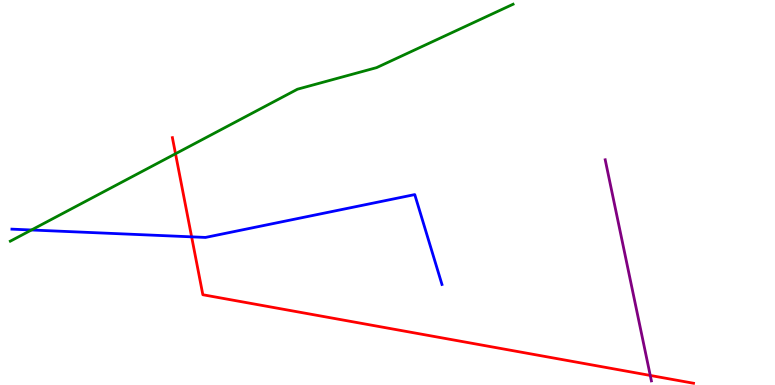[{'lines': ['blue', 'red'], 'intersections': [{'x': 2.47, 'y': 3.85}]}, {'lines': ['green', 'red'], 'intersections': [{'x': 2.26, 'y': 6.01}]}, {'lines': ['purple', 'red'], 'intersections': [{'x': 8.39, 'y': 0.248}]}, {'lines': ['blue', 'green'], 'intersections': [{'x': 0.406, 'y': 4.03}]}, {'lines': ['blue', 'purple'], 'intersections': []}, {'lines': ['green', 'purple'], 'intersections': []}]